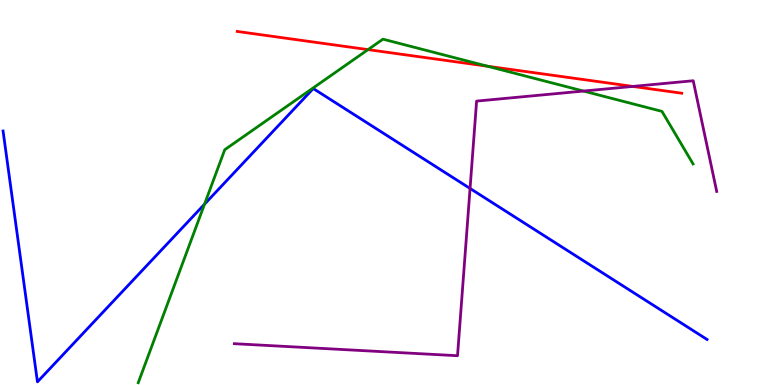[{'lines': ['blue', 'red'], 'intersections': []}, {'lines': ['green', 'red'], 'intersections': [{'x': 4.75, 'y': 8.71}, {'x': 6.29, 'y': 8.28}]}, {'lines': ['purple', 'red'], 'intersections': [{'x': 8.17, 'y': 7.76}]}, {'lines': ['blue', 'green'], 'intersections': [{'x': 2.64, 'y': 4.7}]}, {'lines': ['blue', 'purple'], 'intersections': [{'x': 6.07, 'y': 5.11}]}, {'lines': ['green', 'purple'], 'intersections': [{'x': 7.53, 'y': 7.63}]}]